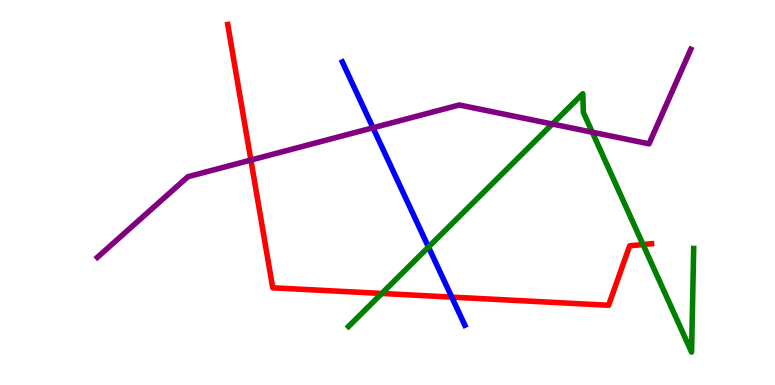[{'lines': ['blue', 'red'], 'intersections': [{'x': 5.83, 'y': 2.28}]}, {'lines': ['green', 'red'], 'intersections': [{'x': 4.93, 'y': 2.38}, {'x': 8.3, 'y': 3.65}]}, {'lines': ['purple', 'red'], 'intersections': [{'x': 3.24, 'y': 5.84}]}, {'lines': ['blue', 'green'], 'intersections': [{'x': 5.53, 'y': 3.58}]}, {'lines': ['blue', 'purple'], 'intersections': [{'x': 4.81, 'y': 6.68}]}, {'lines': ['green', 'purple'], 'intersections': [{'x': 7.13, 'y': 6.78}, {'x': 7.64, 'y': 6.57}]}]